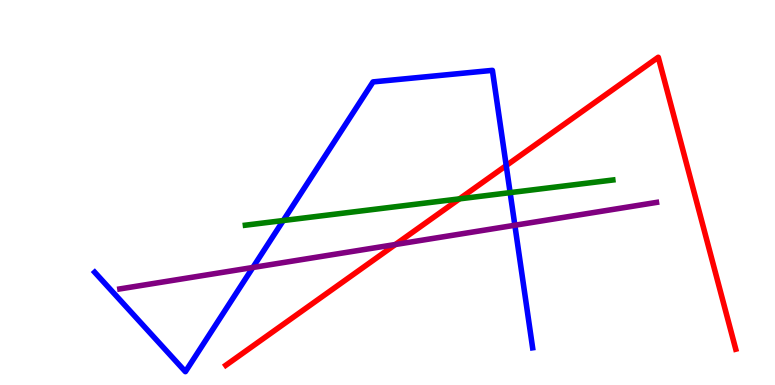[{'lines': ['blue', 'red'], 'intersections': [{'x': 6.53, 'y': 5.7}]}, {'lines': ['green', 'red'], 'intersections': [{'x': 5.93, 'y': 4.83}]}, {'lines': ['purple', 'red'], 'intersections': [{'x': 5.1, 'y': 3.65}]}, {'lines': ['blue', 'green'], 'intersections': [{'x': 3.66, 'y': 4.27}, {'x': 6.58, 'y': 5.0}]}, {'lines': ['blue', 'purple'], 'intersections': [{'x': 3.26, 'y': 3.05}, {'x': 6.64, 'y': 4.15}]}, {'lines': ['green', 'purple'], 'intersections': []}]